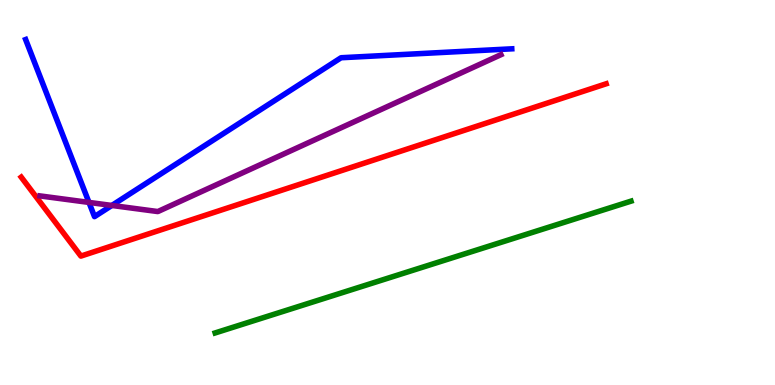[{'lines': ['blue', 'red'], 'intersections': []}, {'lines': ['green', 'red'], 'intersections': []}, {'lines': ['purple', 'red'], 'intersections': []}, {'lines': ['blue', 'green'], 'intersections': []}, {'lines': ['blue', 'purple'], 'intersections': [{'x': 1.15, 'y': 4.74}, {'x': 1.44, 'y': 4.66}]}, {'lines': ['green', 'purple'], 'intersections': []}]